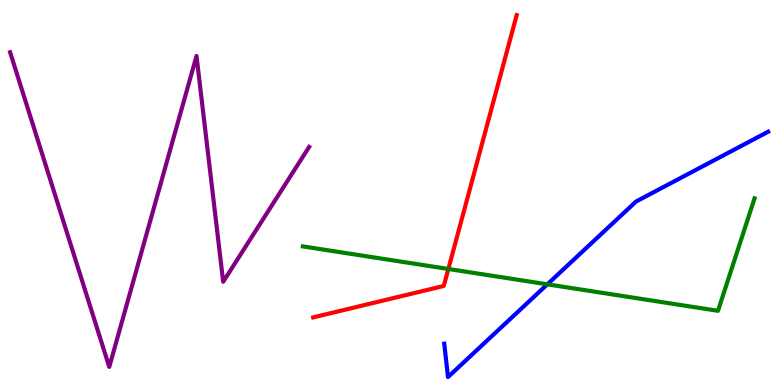[{'lines': ['blue', 'red'], 'intersections': []}, {'lines': ['green', 'red'], 'intersections': [{'x': 5.79, 'y': 3.01}]}, {'lines': ['purple', 'red'], 'intersections': []}, {'lines': ['blue', 'green'], 'intersections': [{'x': 7.06, 'y': 2.61}]}, {'lines': ['blue', 'purple'], 'intersections': []}, {'lines': ['green', 'purple'], 'intersections': []}]